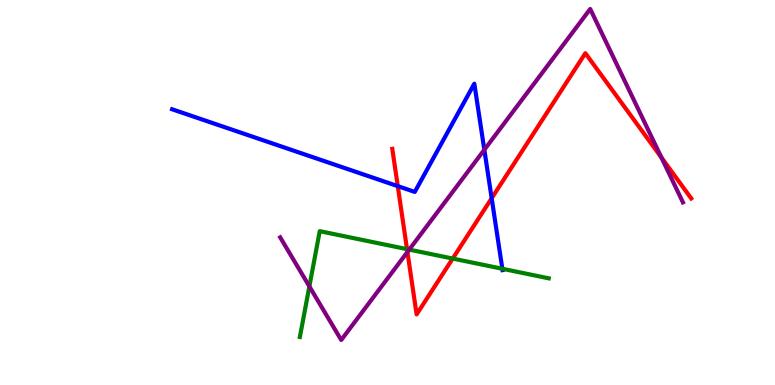[{'lines': ['blue', 'red'], 'intersections': [{'x': 5.13, 'y': 5.17}, {'x': 6.34, 'y': 4.85}]}, {'lines': ['green', 'red'], 'intersections': [{'x': 5.25, 'y': 3.53}, {'x': 5.84, 'y': 3.28}]}, {'lines': ['purple', 'red'], 'intersections': [{'x': 5.26, 'y': 3.45}, {'x': 8.53, 'y': 5.91}]}, {'lines': ['blue', 'green'], 'intersections': [{'x': 6.48, 'y': 3.02}]}, {'lines': ['blue', 'purple'], 'intersections': [{'x': 6.25, 'y': 6.11}]}, {'lines': ['green', 'purple'], 'intersections': [{'x': 3.99, 'y': 2.56}, {'x': 5.28, 'y': 3.52}]}]